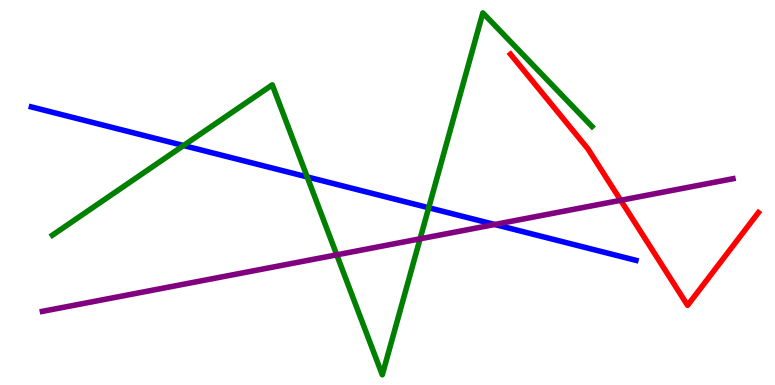[{'lines': ['blue', 'red'], 'intersections': []}, {'lines': ['green', 'red'], 'intersections': []}, {'lines': ['purple', 'red'], 'intersections': [{'x': 8.01, 'y': 4.8}]}, {'lines': ['blue', 'green'], 'intersections': [{'x': 2.37, 'y': 6.22}, {'x': 3.96, 'y': 5.4}, {'x': 5.53, 'y': 4.6}]}, {'lines': ['blue', 'purple'], 'intersections': [{'x': 6.38, 'y': 4.17}]}, {'lines': ['green', 'purple'], 'intersections': [{'x': 4.35, 'y': 3.38}, {'x': 5.42, 'y': 3.8}]}]